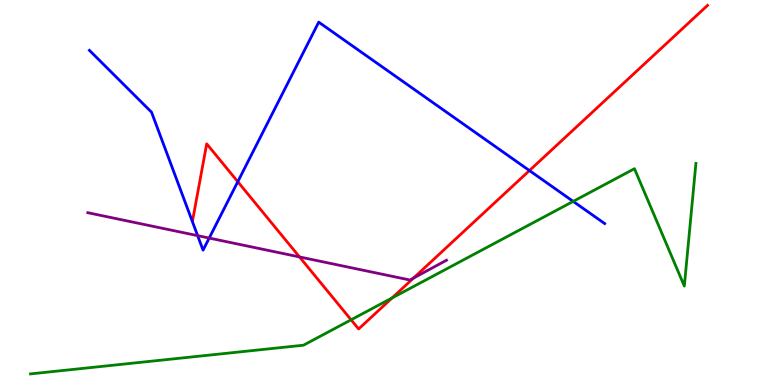[{'lines': ['blue', 'red'], 'intersections': [{'x': 3.07, 'y': 5.28}, {'x': 6.83, 'y': 5.57}]}, {'lines': ['green', 'red'], 'intersections': [{'x': 4.53, 'y': 1.69}, {'x': 5.06, 'y': 2.26}]}, {'lines': ['purple', 'red'], 'intersections': [{'x': 3.86, 'y': 3.33}, {'x': 5.34, 'y': 2.78}]}, {'lines': ['blue', 'green'], 'intersections': [{'x': 7.4, 'y': 4.77}]}, {'lines': ['blue', 'purple'], 'intersections': [{'x': 2.55, 'y': 3.88}, {'x': 2.7, 'y': 3.82}]}, {'lines': ['green', 'purple'], 'intersections': []}]